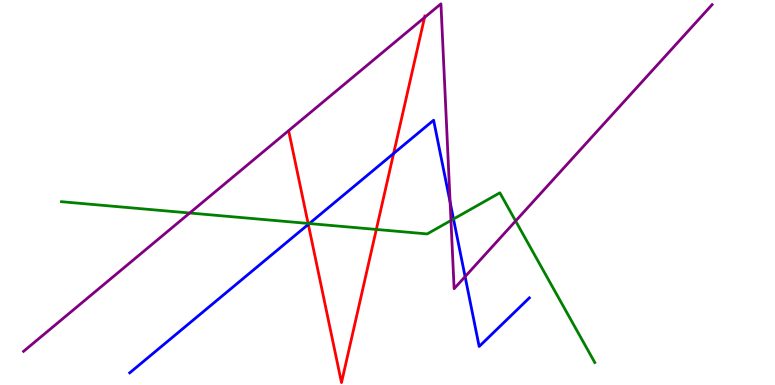[{'lines': ['blue', 'red'], 'intersections': [{'x': 3.98, 'y': 4.17}, {'x': 5.08, 'y': 6.01}]}, {'lines': ['green', 'red'], 'intersections': [{'x': 3.98, 'y': 4.2}, {'x': 4.86, 'y': 4.04}]}, {'lines': ['purple', 'red'], 'intersections': [{'x': 5.48, 'y': 9.55}]}, {'lines': ['blue', 'green'], 'intersections': [{'x': 3.99, 'y': 4.19}, {'x': 5.85, 'y': 4.31}]}, {'lines': ['blue', 'purple'], 'intersections': [{'x': 5.81, 'y': 4.75}, {'x': 6.0, 'y': 2.82}]}, {'lines': ['green', 'purple'], 'intersections': [{'x': 2.45, 'y': 4.47}, {'x': 5.82, 'y': 4.27}, {'x': 6.65, 'y': 4.26}]}]